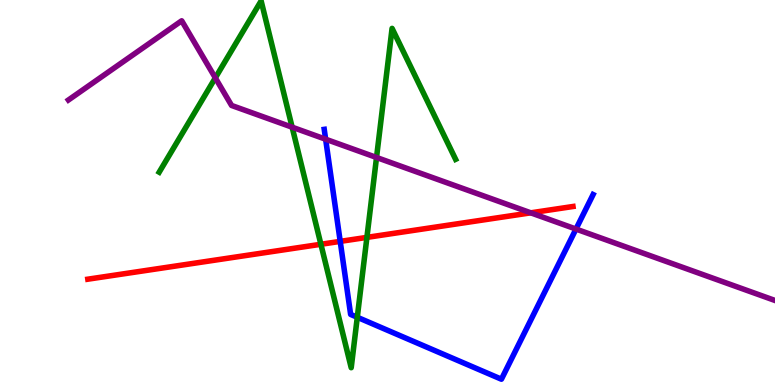[{'lines': ['blue', 'red'], 'intersections': [{'x': 4.39, 'y': 3.73}]}, {'lines': ['green', 'red'], 'intersections': [{'x': 4.14, 'y': 3.66}, {'x': 4.73, 'y': 3.83}]}, {'lines': ['purple', 'red'], 'intersections': [{'x': 6.85, 'y': 4.47}]}, {'lines': ['blue', 'green'], 'intersections': [{'x': 4.61, 'y': 1.76}]}, {'lines': ['blue', 'purple'], 'intersections': [{'x': 4.2, 'y': 6.38}, {'x': 7.43, 'y': 4.05}]}, {'lines': ['green', 'purple'], 'intersections': [{'x': 2.78, 'y': 7.98}, {'x': 3.77, 'y': 6.7}, {'x': 4.86, 'y': 5.91}]}]